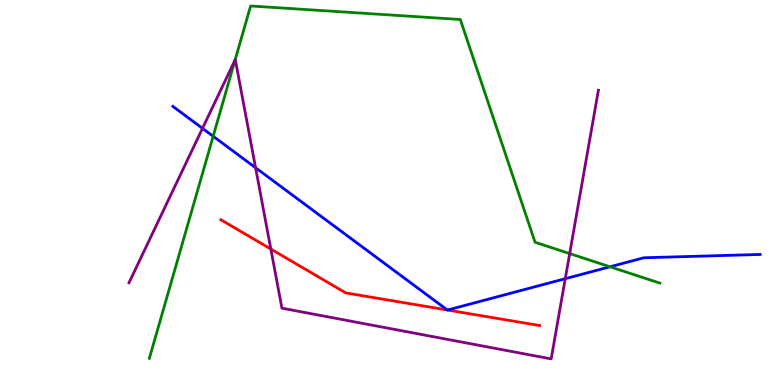[{'lines': ['blue', 'red'], 'intersections': [{'x': 5.77, 'y': 1.95}, {'x': 5.77, 'y': 1.95}]}, {'lines': ['green', 'red'], 'intersections': []}, {'lines': ['purple', 'red'], 'intersections': [{'x': 3.49, 'y': 3.53}]}, {'lines': ['blue', 'green'], 'intersections': [{'x': 2.75, 'y': 6.46}, {'x': 7.87, 'y': 3.07}]}, {'lines': ['blue', 'purple'], 'intersections': [{'x': 2.61, 'y': 6.67}, {'x': 3.3, 'y': 5.64}, {'x': 7.29, 'y': 2.76}]}, {'lines': ['green', 'purple'], 'intersections': [{'x': 3.03, 'y': 8.45}, {'x': 7.35, 'y': 3.41}]}]